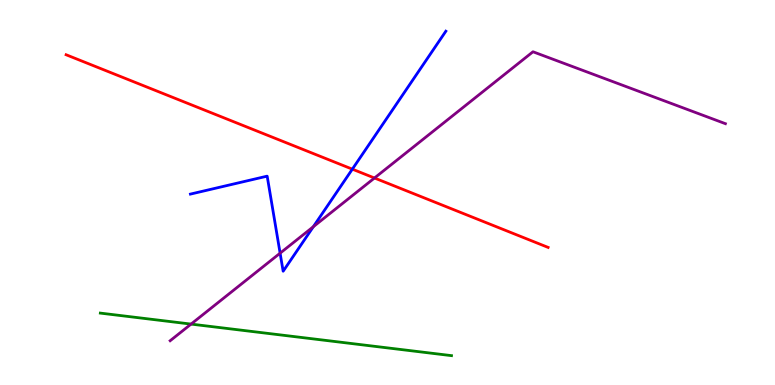[{'lines': ['blue', 'red'], 'intersections': [{'x': 4.55, 'y': 5.61}]}, {'lines': ['green', 'red'], 'intersections': []}, {'lines': ['purple', 'red'], 'intersections': [{'x': 4.83, 'y': 5.38}]}, {'lines': ['blue', 'green'], 'intersections': []}, {'lines': ['blue', 'purple'], 'intersections': [{'x': 3.61, 'y': 3.42}, {'x': 4.04, 'y': 4.11}]}, {'lines': ['green', 'purple'], 'intersections': [{'x': 2.47, 'y': 1.58}]}]